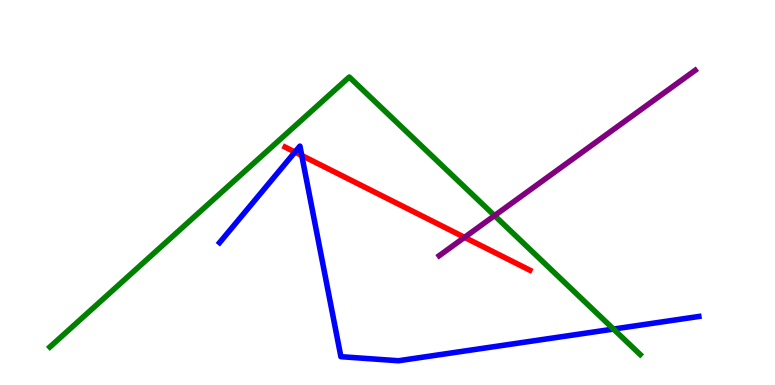[{'lines': ['blue', 'red'], 'intersections': [{'x': 3.81, 'y': 6.05}, {'x': 3.89, 'y': 5.96}]}, {'lines': ['green', 'red'], 'intersections': []}, {'lines': ['purple', 'red'], 'intersections': [{'x': 5.99, 'y': 3.84}]}, {'lines': ['blue', 'green'], 'intersections': [{'x': 7.92, 'y': 1.45}]}, {'lines': ['blue', 'purple'], 'intersections': []}, {'lines': ['green', 'purple'], 'intersections': [{'x': 6.38, 'y': 4.4}]}]